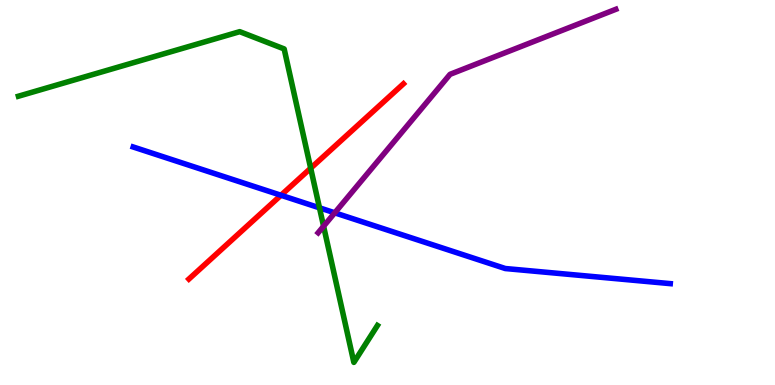[{'lines': ['blue', 'red'], 'intersections': [{'x': 3.63, 'y': 4.93}]}, {'lines': ['green', 'red'], 'intersections': [{'x': 4.01, 'y': 5.63}]}, {'lines': ['purple', 'red'], 'intersections': []}, {'lines': ['blue', 'green'], 'intersections': [{'x': 4.12, 'y': 4.6}]}, {'lines': ['blue', 'purple'], 'intersections': [{'x': 4.32, 'y': 4.47}]}, {'lines': ['green', 'purple'], 'intersections': [{'x': 4.18, 'y': 4.12}]}]